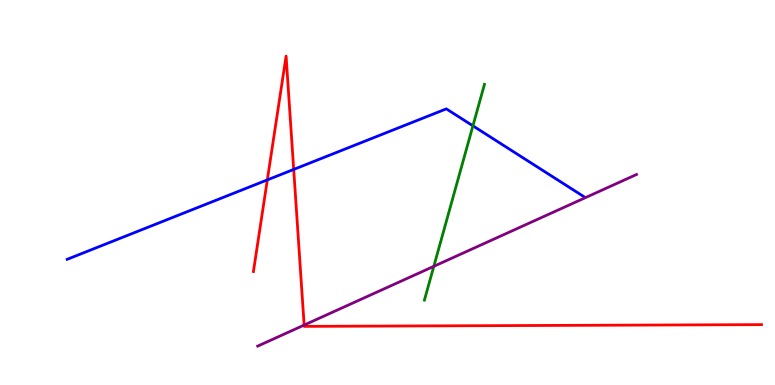[{'lines': ['blue', 'red'], 'intersections': [{'x': 3.45, 'y': 5.33}, {'x': 3.79, 'y': 5.6}]}, {'lines': ['green', 'red'], 'intersections': []}, {'lines': ['purple', 'red'], 'intersections': [{'x': 3.92, 'y': 1.56}]}, {'lines': ['blue', 'green'], 'intersections': [{'x': 6.1, 'y': 6.73}]}, {'lines': ['blue', 'purple'], 'intersections': []}, {'lines': ['green', 'purple'], 'intersections': [{'x': 5.6, 'y': 3.08}]}]